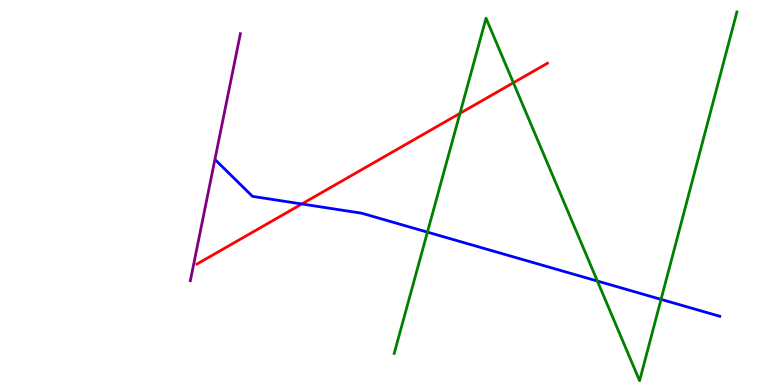[{'lines': ['blue', 'red'], 'intersections': [{'x': 3.89, 'y': 4.7}]}, {'lines': ['green', 'red'], 'intersections': [{'x': 5.94, 'y': 7.06}, {'x': 6.62, 'y': 7.85}]}, {'lines': ['purple', 'red'], 'intersections': []}, {'lines': ['blue', 'green'], 'intersections': [{'x': 5.52, 'y': 3.97}, {'x': 7.71, 'y': 2.7}, {'x': 8.53, 'y': 2.22}]}, {'lines': ['blue', 'purple'], 'intersections': []}, {'lines': ['green', 'purple'], 'intersections': []}]